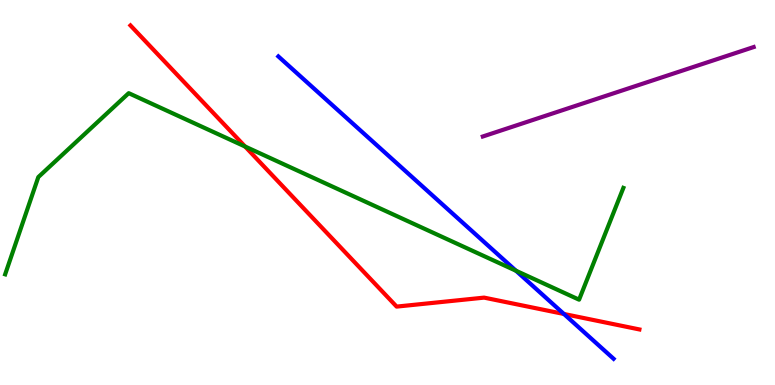[{'lines': ['blue', 'red'], 'intersections': [{'x': 7.28, 'y': 1.84}]}, {'lines': ['green', 'red'], 'intersections': [{'x': 3.16, 'y': 6.19}]}, {'lines': ['purple', 'red'], 'intersections': []}, {'lines': ['blue', 'green'], 'intersections': [{'x': 6.66, 'y': 2.97}]}, {'lines': ['blue', 'purple'], 'intersections': []}, {'lines': ['green', 'purple'], 'intersections': []}]